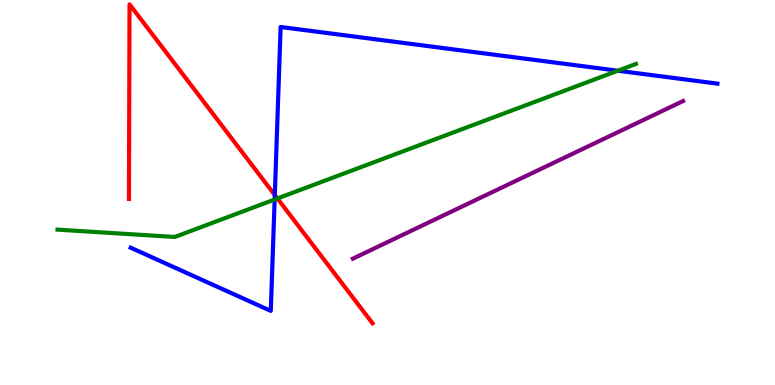[{'lines': ['blue', 'red'], 'intersections': [{'x': 3.55, 'y': 4.93}]}, {'lines': ['green', 'red'], 'intersections': [{'x': 3.58, 'y': 4.84}]}, {'lines': ['purple', 'red'], 'intersections': []}, {'lines': ['blue', 'green'], 'intersections': [{'x': 3.54, 'y': 4.82}, {'x': 7.97, 'y': 8.16}]}, {'lines': ['blue', 'purple'], 'intersections': []}, {'lines': ['green', 'purple'], 'intersections': []}]